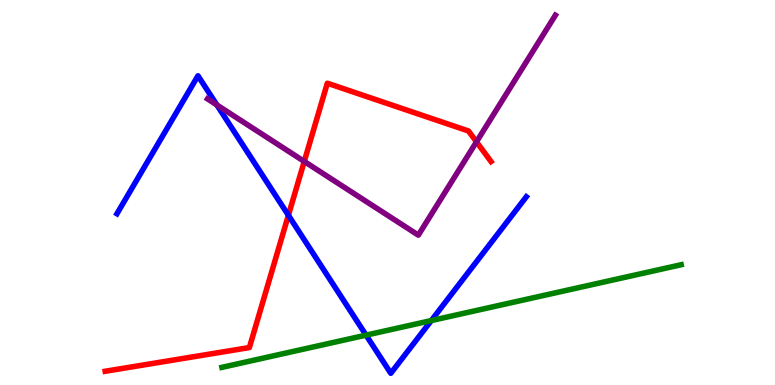[{'lines': ['blue', 'red'], 'intersections': [{'x': 3.72, 'y': 4.41}]}, {'lines': ['green', 'red'], 'intersections': []}, {'lines': ['purple', 'red'], 'intersections': [{'x': 3.93, 'y': 5.81}, {'x': 6.15, 'y': 6.32}]}, {'lines': ['blue', 'green'], 'intersections': [{'x': 4.72, 'y': 1.29}, {'x': 5.56, 'y': 1.67}]}, {'lines': ['blue', 'purple'], 'intersections': [{'x': 2.8, 'y': 7.27}]}, {'lines': ['green', 'purple'], 'intersections': []}]